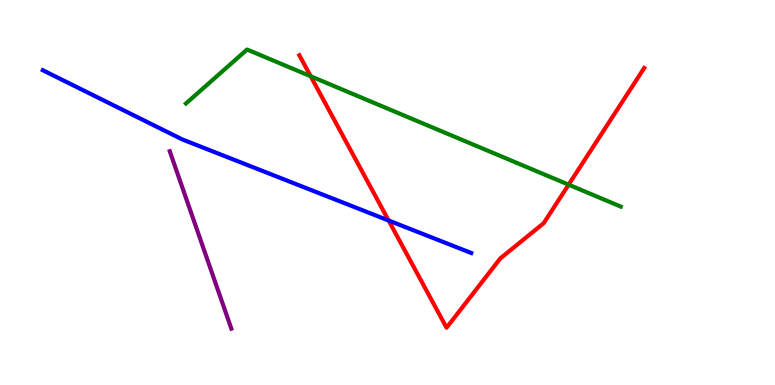[{'lines': ['blue', 'red'], 'intersections': [{'x': 5.01, 'y': 4.27}]}, {'lines': ['green', 'red'], 'intersections': [{'x': 4.01, 'y': 8.02}, {'x': 7.34, 'y': 5.2}]}, {'lines': ['purple', 'red'], 'intersections': []}, {'lines': ['blue', 'green'], 'intersections': []}, {'lines': ['blue', 'purple'], 'intersections': []}, {'lines': ['green', 'purple'], 'intersections': []}]